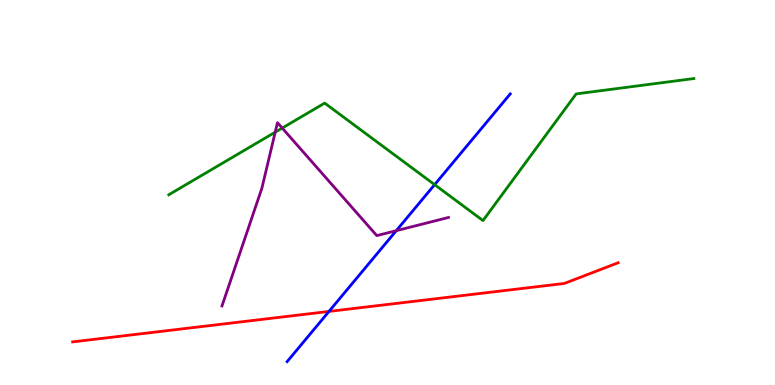[{'lines': ['blue', 'red'], 'intersections': [{'x': 4.24, 'y': 1.91}]}, {'lines': ['green', 'red'], 'intersections': []}, {'lines': ['purple', 'red'], 'intersections': []}, {'lines': ['blue', 'green'], 'intersections': [{'x': 5.61, 'y': 5.2}]}, {'lines': ['blue', 'purple'], 'intersections': [{'x': 5.11, 'y': 4.01}]}, {'lines': ['green', 'purple'], 'intersections': [{'x': 3.55, 'y': 6.57}, {'x': 3.64, 'y': 6.67}]}]